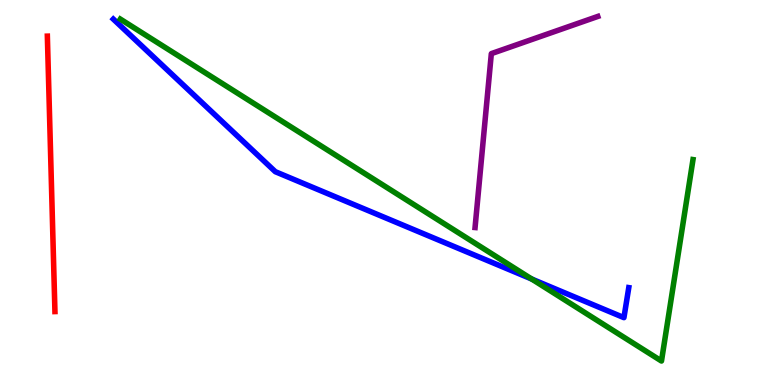[{'lines': ['blue', 'red'], 'intersections': []}, {'lines': ['green', 'red'], 'intersections': []}, {'lines': ['purple', 'red'], 'intersections': []}, {'lines': ['blue', 'green'], 'intersections': [{'x': 6.86, 'y': 2.75}]}, {'lines': ['blue', 'purple'], 'intersections': []}, {'lines': ['green', 'purple'], 'intersections': []}]